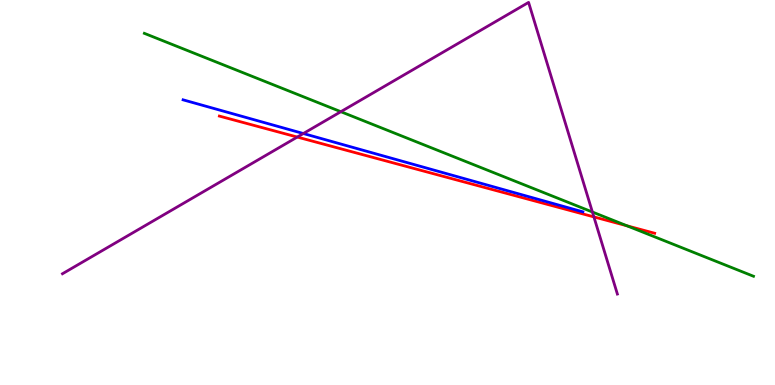[{'lines': ['blue', 'red'], 'intersections': []}, {'lines': ['green', 'red'], 'intersections': [{'x': 8.09, 'y': 4.13}]}, {'lines': ['purple', 'red'], 'intersections': [{'x': 3.84, 'y': 6.44}, {'x': 7.66, 'y': 4.37}]}, {'lines': ['blue', 'green'], 'intersections': []}, {'lines': ['blue', 'purple'], 'intersections': [{'x': 3.91, 'y': 6.53}]}, {'lines': ['green', 'purple'], 'intersections': [{'x': 4.4, 'y': 7.1}, {'x': 7.64, 'y': 4.49}]}]